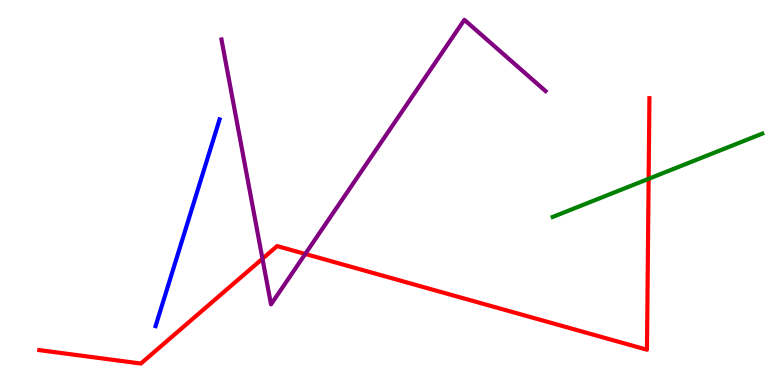[{'lines': ['blue', 'red'], 'intersections': []}, {'lines': ['green', 'red'], 'intersections': [{'x': 8.37, 'y': 5.36}]}, {'lines': ['purple', 'red'], 'intersections': [{'x': 3.39, 'y': 3.28}, {'x': 3.94, 'y': 3.4}]}, {'lines': ['blue', 'green'], 'intersections': []}, {'lines': ['blue', 'purple'], 'intersections': []}, {'lines': ['green', 'purple'], 'intersections': []}]